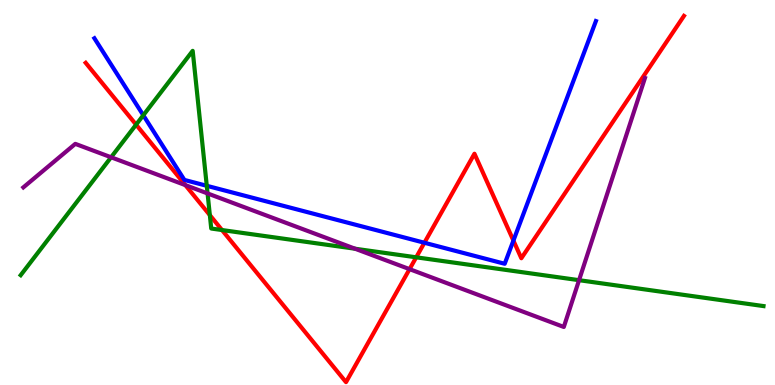[{'lines': ['blue', 'red'], 'intersections': [{'x': 5.48, 'y': 3.69}, {'x': 6.62, 'y': 3.75}]}, {'lines': ['green', 'red'], 'intersections': [{'x': 1.76, 'y': 6.76}, {'x': 2.71, 'y': 4.41}, {'x': 2.86, 'y': 4.02}, {'x': 5.37, 'y': 3.32}]}, {'lines': ['purple', 'red'], 'intersections': [{'x': 2.39, 'y': 5.19}, {'x': 5.28, 'y': 3.01}]}, {'lines': ['blue', 'green'], 'intersections': [{'x': 1.85, 'y': 7.01}, {'x': 2.67, 'y': 5.17}]}, {'lines': ['blue', 'purple'], 'intersections': []}, {'lines': ['green', 'purple'], 'intersections': [{'x': 1.43, 'y': 5.91}, {'x': 2.68, 'y': 4.98}, {'x': 4.58, 'y': 3.54}, {'x': 7.47, 'y': 2.72}]}]